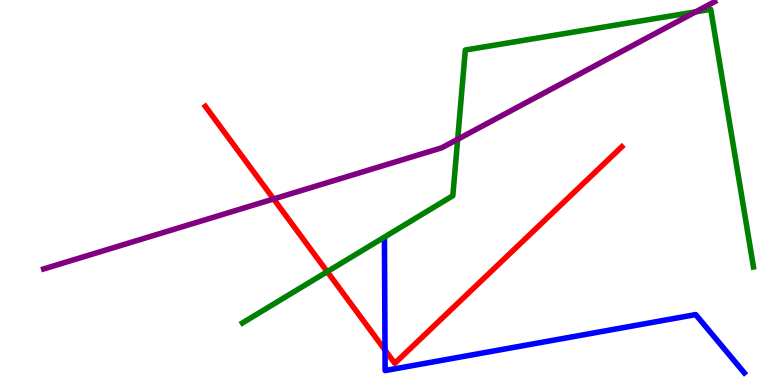[{'lines': ['blue', 'red'], 'intersections': [{'x': 4.97, 'y': 0.908}]}, {'lines': ['green', 'red'], 'intersections': [{'x': 4.22, 'y': 2.94}]}, {'lines': ['purple', 'red'], 'intersections': [{'x': 3.53, 'y': 4.83}]}, {'lines': ['blue', 'green'], 'intersections': []}, {'lines': ['blue', 'purple'], 'intersections': []}, {'lines': ['green', 'purple'], 'intersections': [{'x': 5.91, 'y': 6.38}, {'x': 8.98, 'y': 9.69}]}]